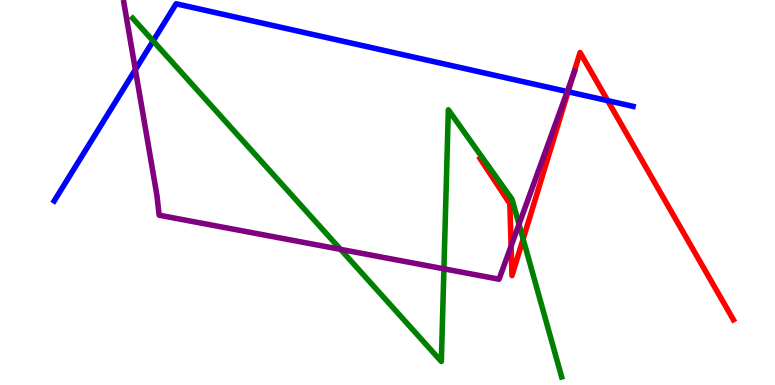[{'lines': ['blue', 'red'], 'intersections': [{'x': 7.33, 'y': 7.62}, {'x': 7.84, 'y': 7.39}]}, {'lines': ['green', 'red'], 'intersections': [{'x': 6.75, 'y': 3.79}]}, {'lines': ['purple', 'red'], 'intersections': [{'x': 6.59, 'y': 3.61}, {'x': 7.39, 'y': 8.02}]}, {'lines': ['blue', 'green'], 'intersections': [{'x': 1.98, 'y': 8.94}]}, {'lines': ['blue', 'purple'], 'intersections': [{'x': 1.75, 'y': 8.19}, {'x': 7.32, 'y': 7.62}]}, {'lines': ['green', 'purple'], 'intersections': [{'x': 4.39, 'y': 3.52}, {'x': 5.73, 'y': 3.02}, {'x': 6.7, 'y': 4.17}]}]